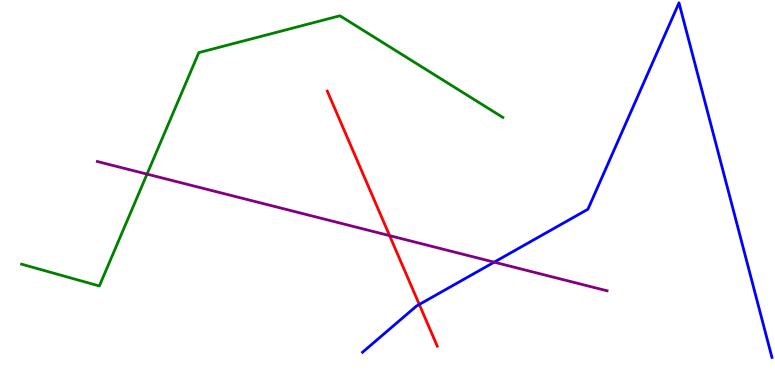[{'lines': ['blue', 'red'], 'intersections': [{'x': 5.41, 'y': 2.09}]}, {'lines': ['green', 'red'], 'intersections': []}, {'lines': ['purple', 'red'], 'intersections': [{'x': 5.03, 'y': 3.88}]}, {'lines': ['blue', 'green'], 'intersections': []}, {'lines': ['blue', 'purple'], 'intersections': [{'x': 6.38, 'y': 3.19}]}, {'lines': ['green', 'purple'], 'intersections': [{'x': 1.9, 'y': 5.48}]}]